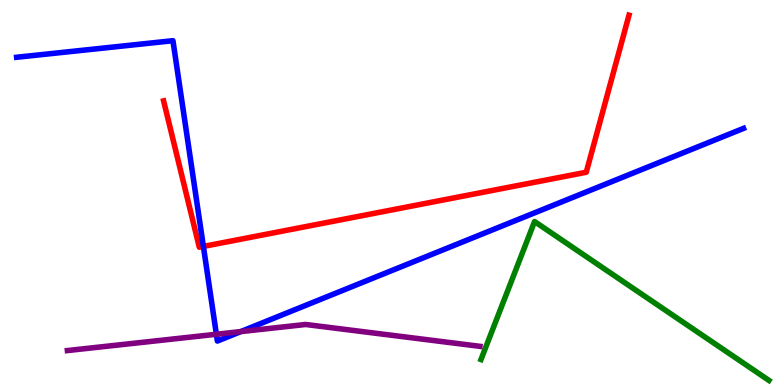[{'lines': ['blue', 'red'], 'intersections': [{'x': 2.62, 'y': 3.6}]}, {'lines': ['green', 'red'], 'intersections': []}, {'lines': ['purple', 'red'], 'intersections': []}, {'lines': ['blue', 'green'], 'intersections': []}, {'lines': ['blue', 'purple'], 'intersections': [{'x': 2.79, 'y': 1.32}, {'x': 3.11, 'y': 1.39}]}, {'lines': ['green', 'purple'], 'intersections': []}]